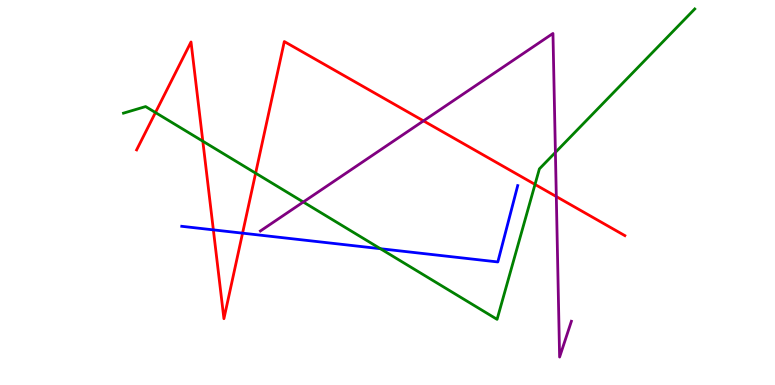[{'lines': ['blue', 'red'], 'intersections': [{'x': 2.75, 'y': 4.03}, {'x': 3.13, 'y': 3.94}]}, {'lines': ['green', 'red'], 'intersections': [{'x': 2.01, 'y': 7.08}, {'x': 2.62, 'y': 6.33}, {'x': 3.3, 'y': 5.5}, {'x': 6.9, 'y': 5.21}]}, {'lines': ['purple', 'red'], 'intersections': [{'x': 5.46, 'y': 6.86}, {'x': 7.18, 'y': 4.89}]}, {'lines': ['blue', 'green'], 'intersections': [{'x': 4.91, 'y': 3.54}]}, {'lines': ['blue', 'purple'], 'intersections': []}, {'lines': ['green', 'purple'], 'intersections': [{'x': 3.91, 'y': 4.75}, {'x': 7.17, 'y': 6.04}]}]